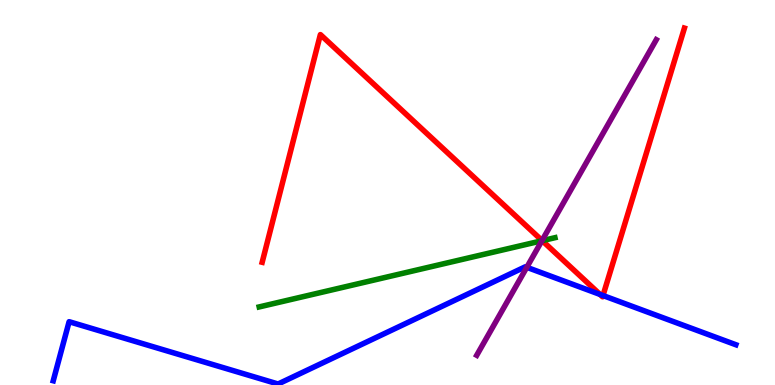[{'lines': ['blue', 'red'], 'intersections': [{'x': 7.74, 'y': 2.35}, {'x': 7.78, 'y': 2.32}]}, {'lines': ['green', 'red'], 'intersections': [{'x': 7.0, 'y': 3.75}]}, {'lines': ['purple', 'red'], 'intersections': [{'x': 6.99, 'y': 3.75}]}, {'lines': ['blue', 'green'], 'intersections': []}, {'lines': ['blue', 'purple'], 'intersections': [{'x': 6.8, 'y': 3.06}]}, {'lines': ['green', 'purple'], 'intersections': [{'x': 6.99, 'y': 3.75}]}]